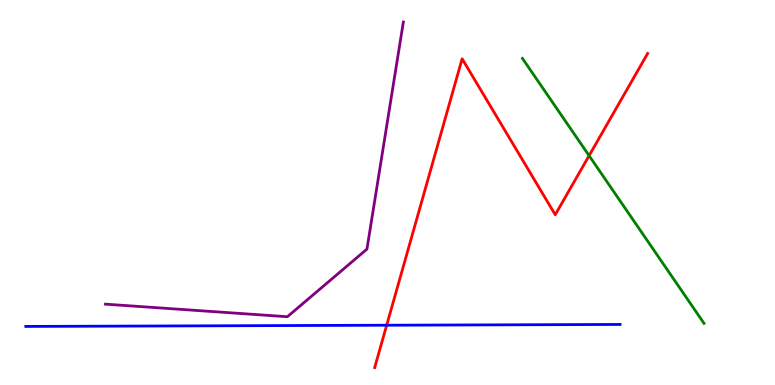[{'lines': ['blue', 'red'], 'intersections': [{'x': 4.99, 'y': 1.55}]}, {'lines': ['green', 'red'], 'intersections': [{'x': 7.6, 'y': 5.96}]}, {'lines': ['purple', 'red'], 'intersections': []}, {'lines': ['blue', 'green'], 'intersections': []}, {'lines': ['blue', 'purple'], 'intersections': []}, {'lines': ['green', 'purple'], 'intersections': []}]